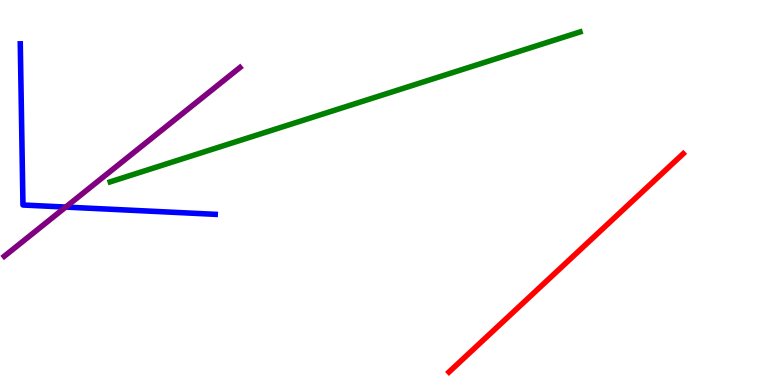[{'lines': ['blue', 'red'], 'intersections': []}, {'lines': ['green', 'red'], 'intersections': []}, {'lines': ['purple', 'red'], 'intersections': []}, {'lines': ['blue', 'green'], 'intersections': []}, {'lines': ['blue', 'purple'], 'intersections': [{'x': 0.848, 'y': 4.62}]}, {'lines': ['green', 'purple'], 'intersections': []}]